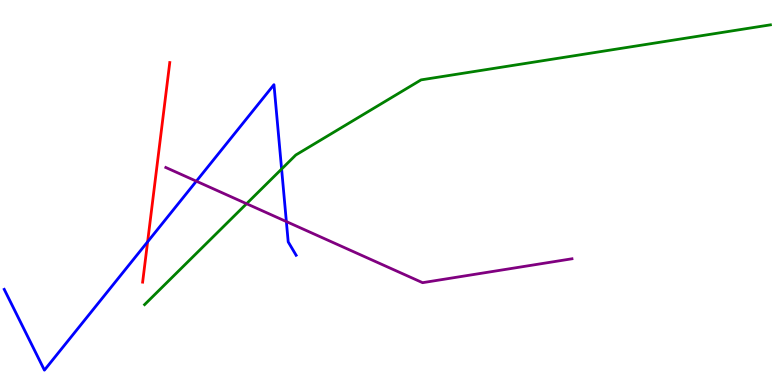[{'lines': ['blue', 'red'], 'intersections': [{'x': 1.9, 'y': 3.72}]}, {'lines': ['green', 'red'], 'intersections': []}, {'lines': ['purple', 'red'], 'intersections': []}, {'lines': ['blue', 'green'], 'intersections': [{'x': 3.63, 'y': 5.61}]}, {'lines': ['blue', 'purple'], 'intersections': [{'x': 2.53, 'y': 5.29}, {'x': 3.69, 'y': 4.24}]}, {'lines': ['green', 'purple'], 'intersections': [{'x': 3.18, 'y': 4.71}]}]